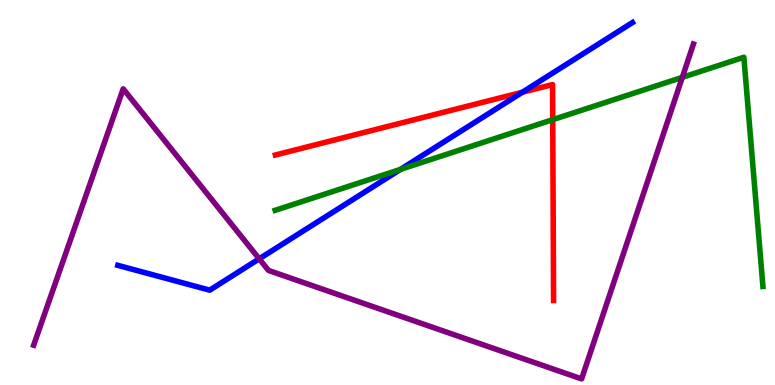[{'lines': ['blue', 'red'], 'intersections': [{'x': 6.74, 'y': 7.6}]}, {'lines': ['green', 'red'], 'intersections': [{'x': 7.13, 'y': 6.89}]}, {'lines': ['purple', 'red'], 'intersections': []}, {'lines': ['blue', 'green'], 'intersections': [{'x': 5.17, 'y': 5.6}]}, {'lines': ['blue', 'purple'], 'intersections': [{'x': 3.34, 'y': 3.28}]}, {'lines': ['green', 'purple'], 'intersections': [{'x': 8.8, 'y': 7.99}]}]